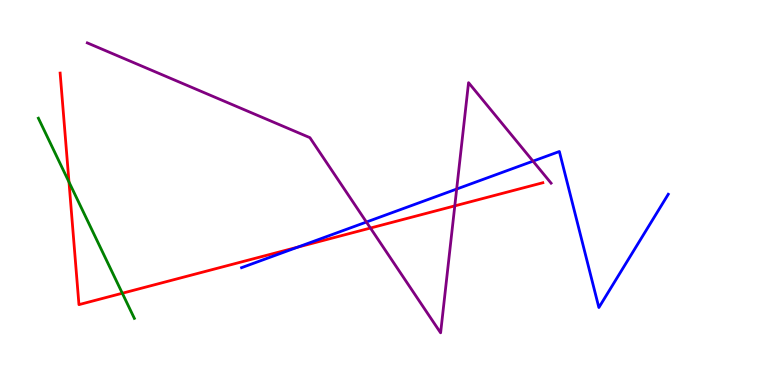[{'lines': ['blue', 'red'], 'intersections': [{'x': 3.84, 'y': 3.58}]}, {'lines': ['green', 'red'], 'intersections': [{'x': 0.89, 'y': 5.27}, {'x': 1.58, 'y': 2.38}]}, {'lines': ['purple', 'red'], 'intersections': [{'x': 4.78, 'y': 4.08}, {'x': 5.87, 'y': 4.65}]}, {'lines': ['blue', 'green'], 'intersections': []}, {'lines': ['blue', 'purple'], 'intersections': [{'x': 4.73, 'y': 4.23}, {'x': 5.89, 'y': 5.09}, {'x': 6.88, 'y': 5.81}]}, {'lines': ['green', 'purple'], 'intersections': []}]